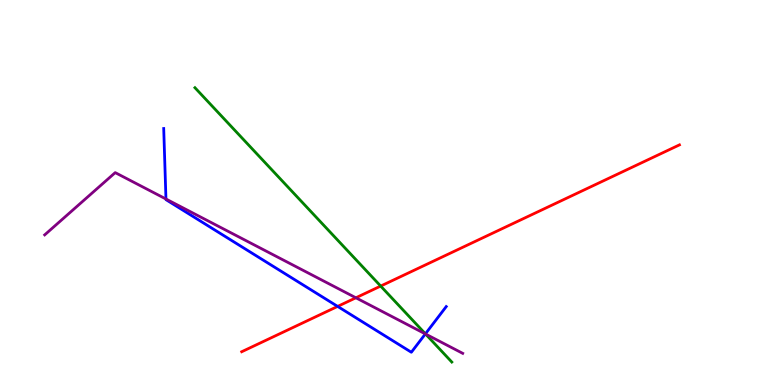[{'lines': ['blue', 'red'], 'intersections': [{'x': 4.36, 'y': 2.04}]}, {'lines': ['green', 'red'], 'intersections': [{'x': 4.91, 'y': 2.57}]}, {'lines': ['purple', 'red'], 'intersections': [{'x': 4.59, 'y': 2.27}]}, {'lines': ['blue', 'green'], 'intersections': [{'x': 5.49, 'y': 1.33}]}, {'lines': ['blue', 'purple'], 'intersections': [{'x': 2.14, 'y': 4.83}, {'x': 5.49, 'y': 1.33}]}, {'lines': ['green', 'purple'], 'intersections': [{'x': 5.49, 'y': 1.32}]}]